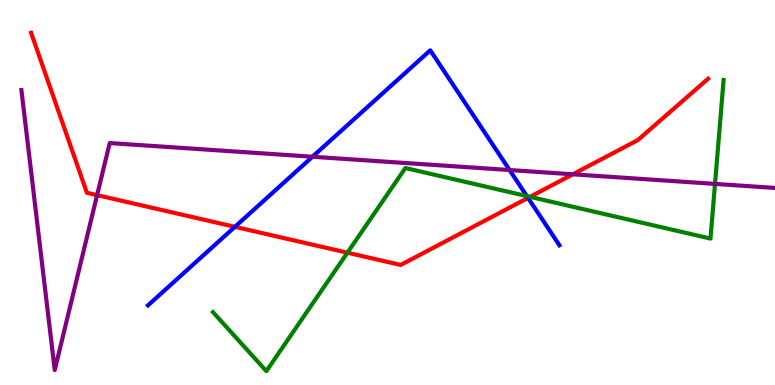[{'lines': ['blue', 'red'], 'intersections': [{'x': 3.03, 'y': 4.11}, {'x': 6.81, 'y': 4.86}]}, {'lines': ['green', 'red'], 'intersections': [{'x': 4.48, 'y': 3.44}, {'x': 6.84, 'y': 4.89}]}, {'lines': ['purple', 'red'], 'intersections': [{'x': 1.25, 'y': 4.93}, {'x': 7.39, 'y': 5.47}]}, {'lines': ['blue', 'green'], 'intersections': [{'x': 6.8, 'y': 4.91}]}, {'lines': ['blue', 'purple'], 'intersections': [{'x': 4.03, 'y': 5.93}, {'x': 6.58, 'y': 5.58}]}, {'lines': ['green', 'purple'], 'intersections': [{'x': 9.23, 'y': 5.22}]}]